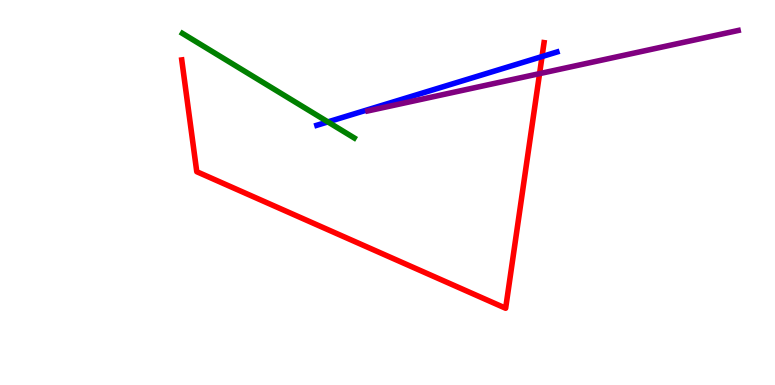[{'lines': ['blue', 'red'], 'intersections': [{'x': 6.99, 'y': 8.53}]}, {'lines': ['green', 'red'], 'intersections': []}, {'lines': ['purple', 'red'], 'intersections': [{'x': 6.96, 'y': 8.09}]}, {'lines': ['blue', 'green'], 'intersections': [{'x': 4.23, 'y': 6.83}]}, {'lines': ['blue', 'purple'], 'intersections': []}, {'lines': ['green', 'purple'], 'intersections': []}]